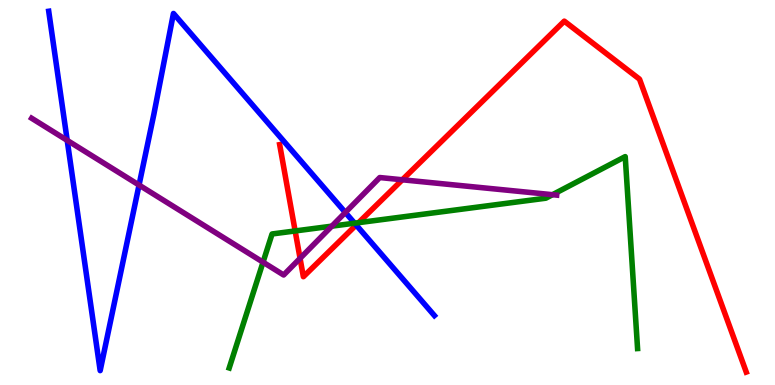[{'lines': ['blue', 'red'], 'intersections': [{'x': 4.6, 'y': 4.16}]}, {'lines': ['green', 'red'], 'intersections': [{'x': 3.81, 'y': 4.0}, {'x': 4.63, 'y': 4.22}]}, {'lines': ['purple', 'red'], 'intersections': [{'x': 3.87, 'y': 3.29}, {'x': 5.19, 'y': 5.33}]}, {'lines': ['blue', 'green'], 'intersections': [{'x': 4.58, 'y': 4.2}]}, {'lines': ['blue', 'purple'], 'intersections': [{'x': 0.867, 'y': 6.35}, {'x': 1.79, 'y': 5.19}, {'x': 4.46, 'y': 4.48}]}, {'lines': ['green', 'purple'], 'intersections': [{'x': 3.39, 'y': 3.19}, {'x': 4.28, 'y': 4.13}, {'x': 7.13, 'y': 4.94}]}]